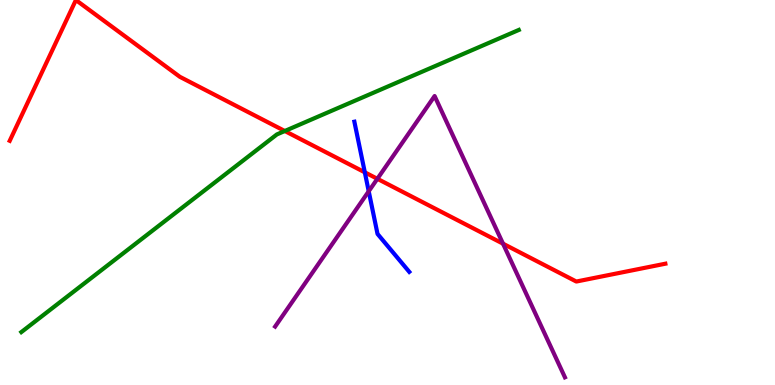[{'lines': ['blue', 'red'], 'intersections': [{'x': 4.71, 'y': 5.52}]}, {'lines': ['green', 'red'], 'intersections': [{'x': 3.67, 'y': 6.6}]}, {'lines': ['purple', 'red'], 'intersections': [{'x': 4.87, 'y': 5.36}, {'x': 6.49, 'y': 3.67}]}, {'lines': ['blue', 'green'], 'intersections': []}, {'lines': ['blue', 'purple'], 'intersections': [{'x': 4.76, 'y': 5.03}]}, {'lines': ['green', 'purple'], 'intersections': []}]